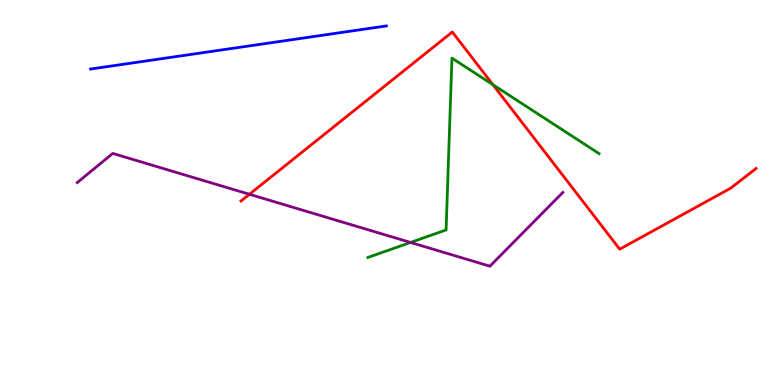[{'lines': ['blue', 'red'], 'intersections': []}, {'lines': ['green', 'red'], 'intersections': [{'x': 6.36, 'y': 7.8}]}, {'lines': ['purple', 'red'], 'intersections': [{'x': 3.22, 'y': 4.95}]}, {'lines': ['blue', 'green'], 'intersections': []}, {'lines': ['blue', 'purple'], 'intersections': []}, {'lines': ['green', 'purple'], 'intersections': [{'x': 5.3, 'y': 3.7}]}]